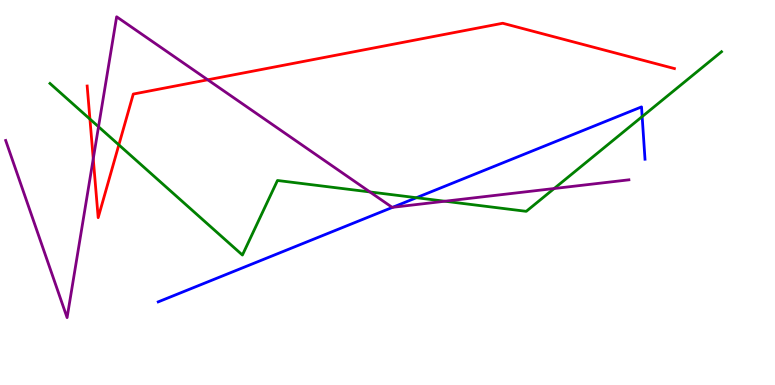[{'lines': ['blue', 'red'], 'intersections': []}, {'lines': ['green', 'red'], 'intersections': [{'x': 1.16, 'y': 6.91}, {'x': 1.53, 'y': 6.24}]}, {'lines': ['purple', 'red'], 'intersections': [{'x': 1.2, 'y': 5.88}, {'x': 2.68, 'y': 7.93}]}, {'lines': ['blue', 'green'], 'intersections': [{'x': 5.37, 'y': 4.86}, {'x': 8.29, 'y': 6.97}]}, {'lines': ['blue', 'purple'], 'intersections': [{'x': 5.07, 'y': 4.62}]}, {'lines': ['green', 'purple'], 'intersections': [{'x': 1.27, 'y': 6.71}, {'x': 4.77, 'y': 5.01}, {'x': 5.74, 'y': 4.77}, {'x': 7.15, 'y': 5.1}]}]